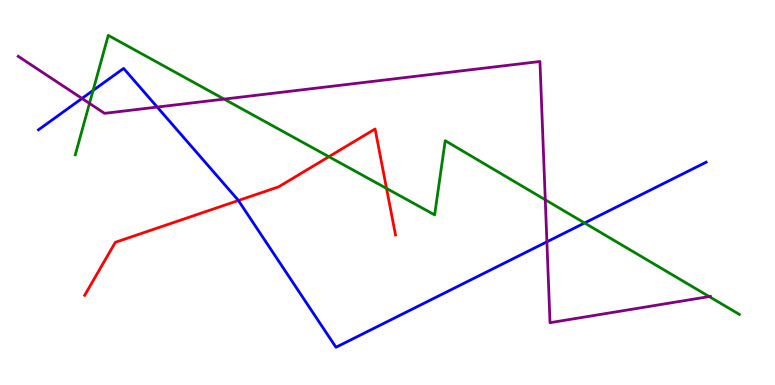[{'lines': ['blue', 'red'], 'intersections': [{'x': 3.08, 'y': 4.79}]}, {'lines': ['green', 'red'], 'intersections': [{'x': 4.24, 'y': 5.93}, {'x': 4.99, 'y': 5.11}]}, {'lines': ['purple', 'red'], 'intersections': []}, {'lines': ['blue', 'green'], 'intersections': [{'x': 1.2, 'y': 7.65}, {'x': 7.54, 'y': 4.21}]}, {'lines': ['blue', 'purple'], 'intersections': [{'x': 1.06, 'y': 7.44}, {'x': 2.03, 'y': 7.22}, {'x': 7.06, 'y': 3.72}]}, {'lines': ['green', 'purple'], 'intersections': [{'x': 1.15, 'y': 7.31}, {'x': 2.89, 'y': 7.43}, {'x': 7.04, 'y': 4.81}, {'x': 9.15, 'y': 2.3}]}]